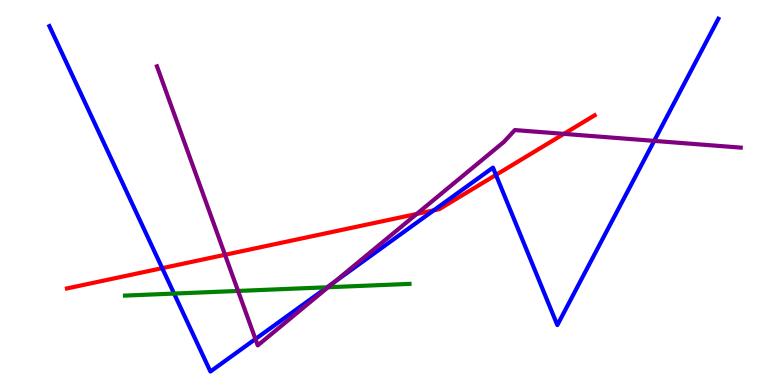[{'lines': ['blue', 'red'], 'intersections': [{'x': 2.09, 'y': 3.03}, {'x': 5.6, 'y': 4.54}, {'x': 6.4, 'y': 5.46}]}, {'lines': ['green', 'red'], 'intersections': []}, {'lines': ['purple', 'red'], 'intersections': [{'x': 2.9, 'y': 3.38}, {'x': 5.38, 'y': 4.44}, {'x': 7.28, 'y': 6.52}]}, {'lines': ['blue', 'green'], 'intersections': [{'x': 2.25, 'y': 2.37}, {'x': 4.22, 'y': 2.54}]}, {'lines': ['blue', 'purple'], 'intersections': [{'x': 3.3, 'y': 1.19}, {'x': 4.31, 'y': 2.67}, {'x': 8.44, 'y': 6.34}]}, {'lines': ['green', 'purple'], 'intersections': [{'x': 3.07, 'y': 2.44}, {'x': 4.23, 'y': 2.54}]}]